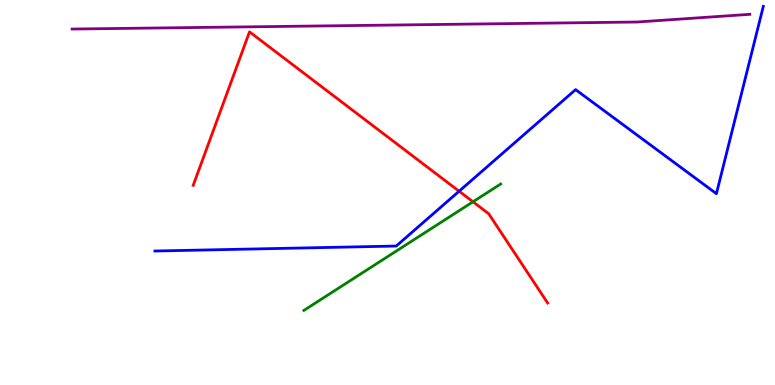[{'lines': ['blue', 'red'], 'intersections': [{'x': 5.92, 'y': 5.03}]}, {'lines': ['green', 'red'], 'intersections': [{'x': 6.1, 'y': 4.76}]}, {'lines': ['purple', 'red'], 'intersections': []}, {'lines': ['blue', 'green'], 'intersections': []}, {'lines': ['blue', 'purple'], 'intersections': []}, {'lines': ['green', 'purple'], 'intersections': []}]